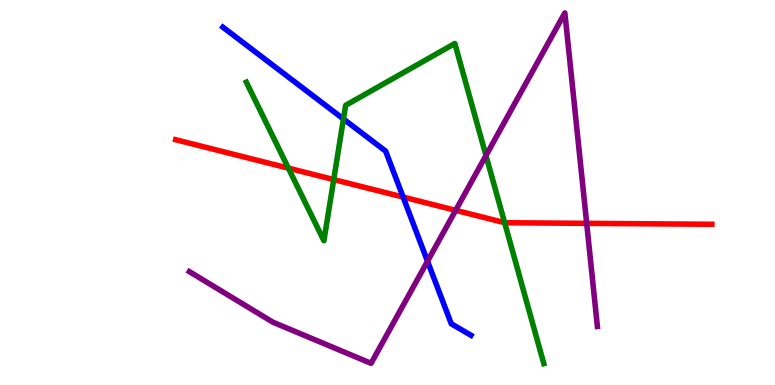[{'lines': ['blue', 'red'], 'intersections': [{'x': 5.2, 'y': 4.88}]}, {'lines': ['green', 'red'], 'intersections': [{'x': 3.72, 'y': 5.63}, {'x': 4.31, 'y': 5.34}, {'x': 6.51, 'y': 4.22}]}, {'lines': ['purple', 'red'], 'intersections': [{'x': 5.88, 'y': 4.54}, {'x': 7.57, 'y': 4.2}]}, {'lines': ['blue', 'green'], 'intersections': [{'x': 4.43, 'y': 6.91}]}, {'lines': ['blue', 'purple'], 'intersections': [{'x': 5.52, 'y': 3.21}]}, {'lines': ['green', 'purple'], 'intersections': [{'x': 6.27, 'y': 5.96}]}]